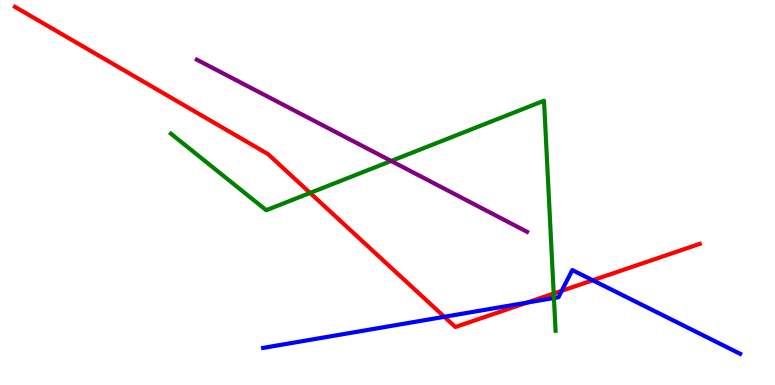[{'lines': ['blue', 'red'], 'intersections': [{'x': 5.73, 'y': 1.77}, {'x': 6.8, 'y': 2.14}, {'x': 7.25, 'y': 2.45}, {'x': 7.65, 'y': 2.72}]}, {'lines': ['green', 'red'], 'intersections': [{'x': 4.0, 'y': 4.99}, {'x': 7.14, 'y': 2.38}]}, {'lines': ['purple', 'red'], 'intersections': []}, {'lines': ['blue', 'green'], 'intersections': [{'x': 7.15, 'y': 2.26}]}, {'lines': ['blue', 'purple'], 'intersections': []}, {'lines': ['green', 'purple'], 'intersections': [{'x': 5.05, 'y': 5.82}]}]